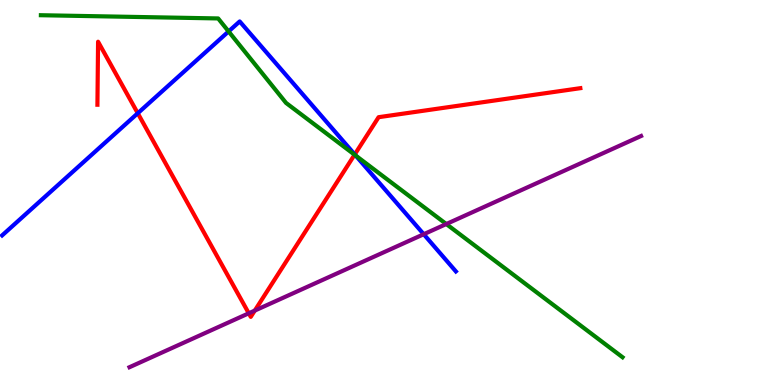[{'lines': ['blue', 'red'], 'intersections': [{'x': 1.78, 'y': 7.06}, {'x': 4.58, 'y': 5.99}]}, {'lines': ['green', 'red'], 'intersections': [{'x': 4.58, 'y': 5.98}]}, {'lines': ['purple', 'red'], 'intersections': [{'x': 3.21, 'y': 1.86}, {'x': 3.29, 'y': 1.93}]}, {'lines': ['blue', 'green'], 'intersections': [{'x': 2.95, 'y': 9.18}, {'x': 4.59, 'y': 5.96}]}, {'lines': ['blue', 'purple'], 'intersections': [{'x': 5.47, 'y': 3.92}]}, {'lines': ['green', 'purple'], 'intersections': [{'x': 5.76, 'y': 4.18}]}]